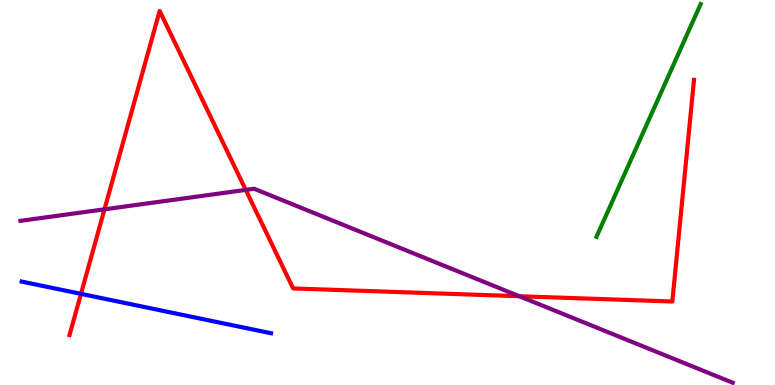[{'lines': ['blue', 'red'], 'intersections': [{'x': 1.04, 'y': 2.37}]}, {'lines': ['green', 'red'], 'intersections': []}, {'lines': ['purple', 'red'], 'intersections': [{'x': 1.35, 'y': 4.56}, {'x': 3.17, 'y': 5.07}, {'x': 6.7, 'y': 2.31}]}, {'lines': ['blue', 'green'], 'intersections': []}, {'lines': ['blue', 'purple'], 'intersections': []}, {'lines': ['green', 'purple'], 'intersections': []}]